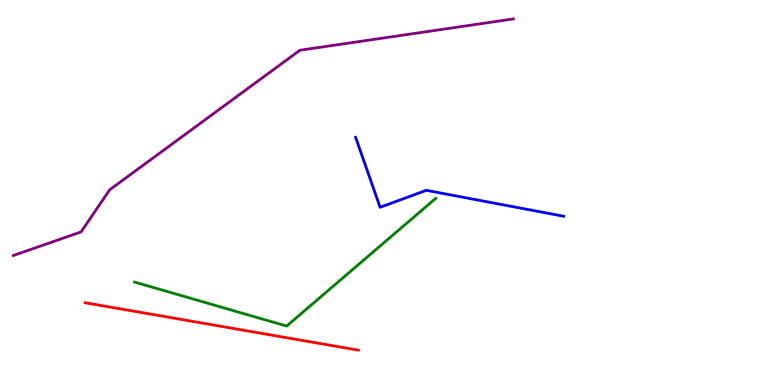[{'lines': ['blue', 'red'], 'intersections': []}, {'lines': ['green', 'red'], 'intersections': []}, {'lines': ['purple', 'red'], 'intersections': []}, {'lines': ['blue', 'green'], 'intersections': []}, {'lines': ['blue', 'purple'], 'intersections': []}, {'lines': ['green', 'purple'], 'intersections': []}]